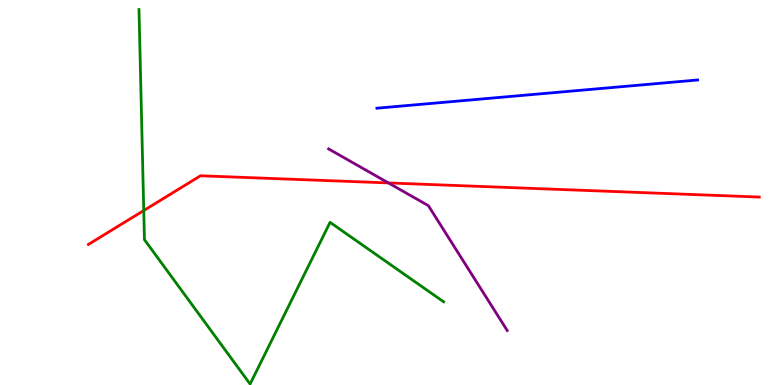[{'lines': ['blue', 'red'], 'intersections': []}, {'lines': ['green', 'red'], 'intersections': [{'x': 1.85, 'y': 4.53}]}, {'lines': ['purple', 'red'], 'intersections': [{'x': 5.01, 'y': 5.25}]}, {'lines': ['blue', 'green'], 'intersections': []}, {'lines': ['blue', 'purple'], 'intersections': []}, {'lines': ['green', 'purple'], 'intersections': []}]